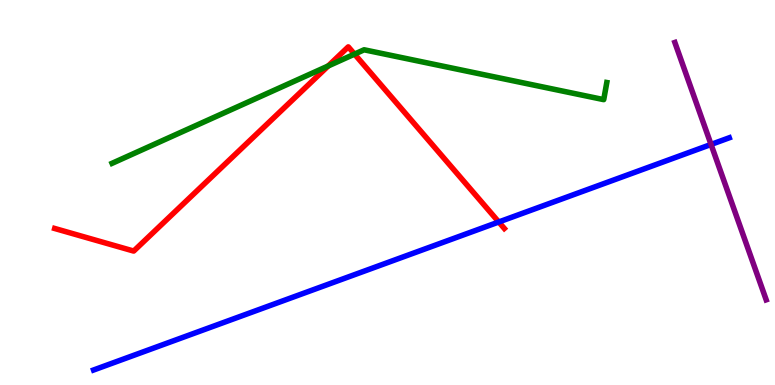[{'lines': ['blue', 'red'], 'intersections': [{'x': 6.44, 'y': 4.23}]}, {'lines': ['green', 'red'], 'intersections': [{'x': 4.23, 'y': 8.29}, {'x': 4.57, 'y': 8.59}]}, {'lines': ['purple', 'red'], 'intersections': []}, {'lines': ['blue', 'green'], 'intersections': []}, {'lines': ['blue', 'purple'], 'intersections': [{'x': 9.17, 'y': 6.25}]}, {'lines': ['green', 'purple'], 'intersections': []}]